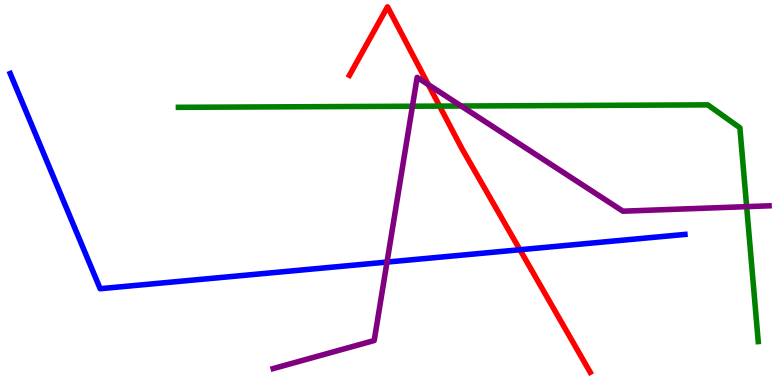[{'lines': ['blue', 'red'], 'intersections': [{'x': 6.71, 'y': 3.51}]}, {'lines': ['green', 'red'], 'intersections': [{'x': 5.67, 'y': 7.24}]}, {'lines': ['purple', 'red'], 'intersections': [{'x': 5.53, 'y': 7.8}]}, {'lines': ['blue', 'green'], 'intersections': []}, {'lines': ['blue', 'purple'], 'intersections': [{'x': 4.99, 'y': 3.19}]}, {'lines': ['green', 'purple'], 'intersections': [{'x': 5.32, 'y': 7.24}, {'x': 5.95, 'y': 7.25}, {'x': 9.63, 'y': 4.63}]}]